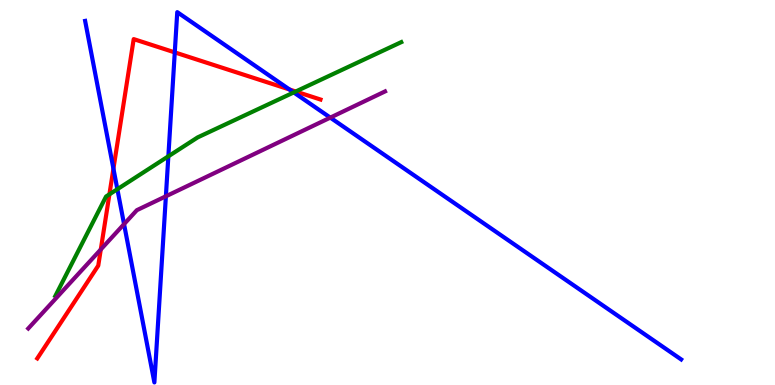[{'lines': ['blue', 'red'], 'intersections': [{'x': 1.46, 'y': 5.62}, {'x': 2.26, 'y': 8.64}, {'x': 3.74, 'y': 7.68}]}, {'lines': ['green', 'red'], 'intersections': [{'x': 1.41, 'y': 4.95}, {'x': 3.82, 'y': 7.62}]}, {'lines': ['purple', 'red'], 'intersections': [{'x': 1.3, 'y': 3.52}]}, {'lines': ['blue', 'green'], 'intersections': [{'x': 1.51, 'y': 5.09}, {'x': 2.17, 'y': 5.94}, {'x': 3.79, 'y': 7.6}]}, {'lines': ['blue', 'purple'], 'intersections': [{'x': 1.6, 'y': 4.18}, {'x': 2.14, 'y': 4.9}, {'x': 4.26, 'y': 6.94}]}, {'lines': ['green', 'purple'], 'intersections': []}]